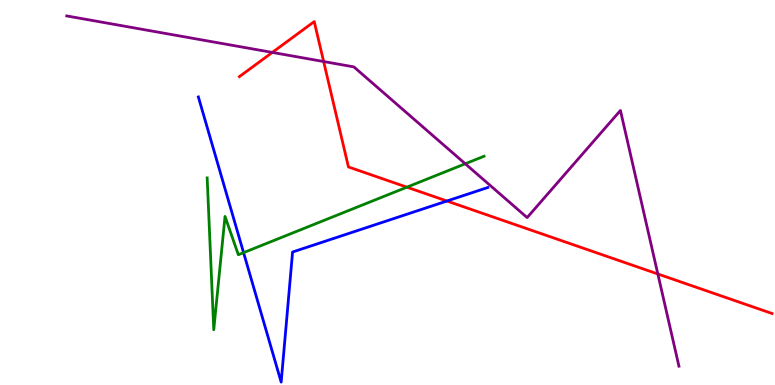[{'lines': ['blue', 'red'], 'intersections': [{'x': 5.77, 'y': 4.78}]}, {'lines': ['green', 'red'], 'intersections': [{'x': 5.25, 'y': 5.14}]}, {'lines': ['purple', 'red'], 'intersections': [{'x': 3.51, 'y': 8.64}, {'x': 4.18, 'y': 8.4}, {'x': 8.49, 'y': 2.88}]}, {'lines': ['blue', 'green'], 'intersections': [{'x': 3.14, 'y': 3.44}]}, {'lines': ['blue', 'purple'], 'intersections': []}, {'lines': ['green', 'purple'], 'intersections': [{'x': 6.0, 'y': 5.75}]}]